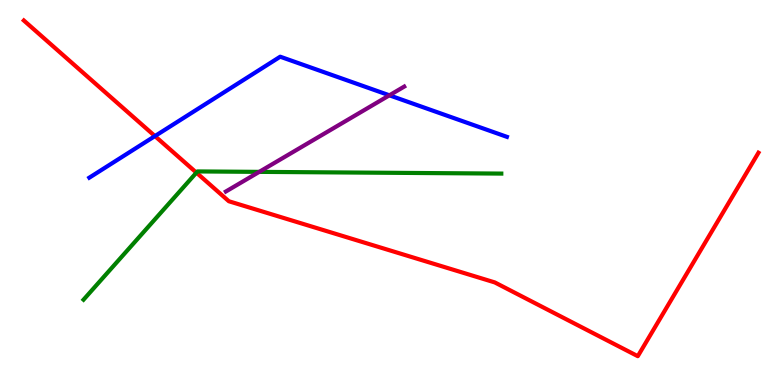[{'lines': ['blue', 'red'], 'intersections': [{'x': 2.0, 'y': 6.47}]}, {'lines': ['green', 'red'], 'intersections': [{'x': 2.53, 'y': 5.52}]}, {'lines': ['purple', 'red'], 'intersections': []}, {'lines': ['blue', 'green'], 'intersections': []}, {'lines': ['blue', 'purple'], 'intersections': [{'x': 5.02, 'y': 7.52}]}, {'lines': ['green', 'purple'], 'intersections': [{'x': 3.35, 'y': 5.54}]}]